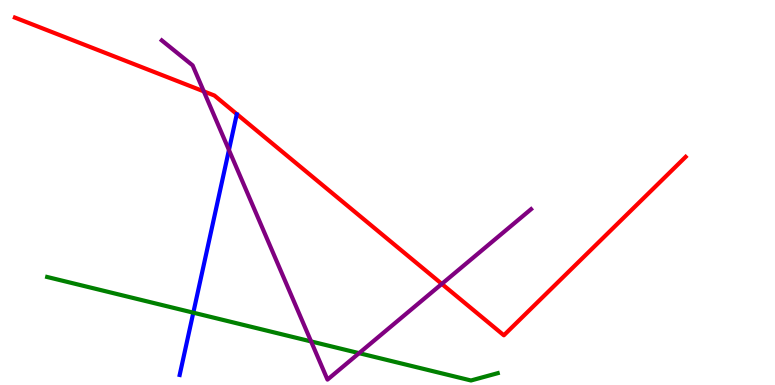[{'lines': ['blue', 'red'], 'intersections': []}, {'lines': ['green', 'red'], 'intersections': []}, {'lines': ['purple', 'red'], 'intersections': [{'x': 2.63, 'y': 7.63}, {'x': 5.7, 'y': 2.63}]}, {'lines': ['blue', 'green'], 'intersections': [{'x': 2.49, 'y': 1.88}]}, {'lines': ['blue', 'purple'], 'intersections': [{'x': 2.95, 'y': 6.1}]}, {'lines': ['green', 'purple'], 'intersections': [{'x': 4.01, 'y': 1.13}, {'x': 4.63, 'y': 0.827}]}]